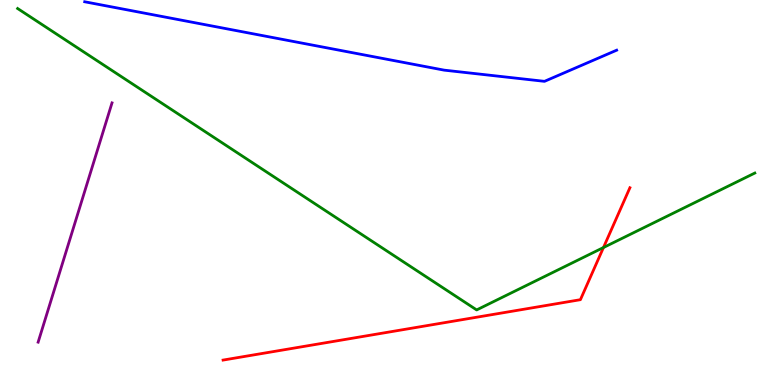[{'lines': ['blue', 'red'], 'intersections': []}, {'lines': ['green', 'red'], 'intersections': [{'x': 7.79, 'y': 3.57}]}, {'lines': ['purple', 'red'], 'intersections': []}, {'lines': ['blue', 'green'], 'intersections': []}, {'lines': ['blue', 'purple'], 'intersections': []}, {'lines': ['green', 'purple'], 'intersections': []}]